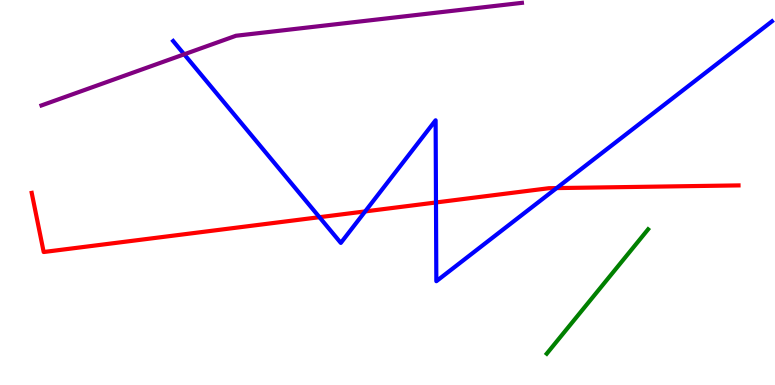[{'lines': ['blue', 'red'], 'intersections': [{'x': 4.12, 'y': 4.36}, {'x': 4.71, 'y': 4.51}, {'x': 5.63, 'y': 4.74}, {'x': 7.18, 'y': 5.11}]}, {'lines': ['green', 'red'], 'intersections': []}, {'lines': ['purple', 'red'], 'intersections': []}, {'lines': ['blue', 'green'], 'intersections': []}, {'lines': ['blue', 'purple'], 'intersections': [{'x': 2.38, 'y': 8.59}]}, {'lines': ['green', 'purple'], 'intersections': []}]